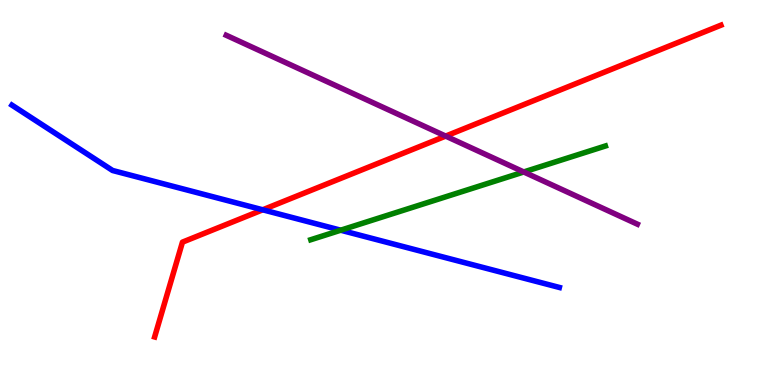[{'lines': ['blue', 'red'], 'intersections': [{'x': 3.39, 'y': 4.55}]}, {'lines': ['green', 'red'], 'intersections': []}, {'lines': ['purple', 'red'], 'intersections': [{'x': 5.75, 'y': 6.47}]}, {'lines': ['blue', 'green'], 'intersections': [{'x': 4.4, 'y': 4.02}]}, {'lines': ['blue', 'purple'], 'intersections': []}, {'lines': ['green', 'purple'], 'intersections': [{'x': 6.76, 'y': 5.53}]}]